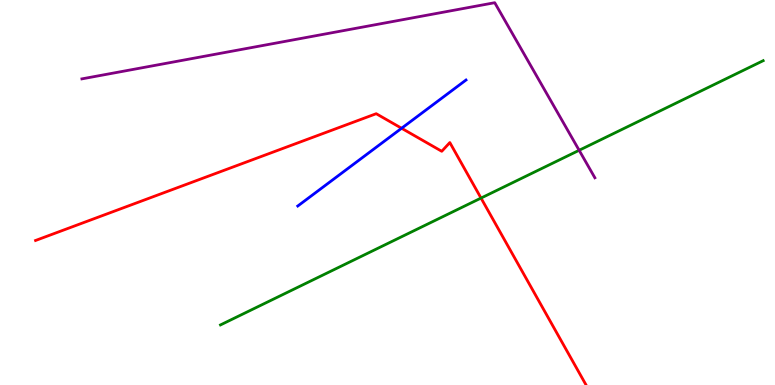[{'lines': ['blue', 'red'], 'intersections': [{'x': 5.18, 'y': 6.67}]}, {'lines': ['green', 'red'], 'intersections': [{'x': 6.21, 'y': 4.86}]}, {'lines': ['purple', 'red'], 'intersections': []}, {'lines': ['blue', 'green'], 'intersections': []}, {'lines': ['blue', 'purple'], 'intersections': []}, {'lines': ['green', 'purple'], 'intersections': [{'x': 7.47, 'y': 6.1}]}]